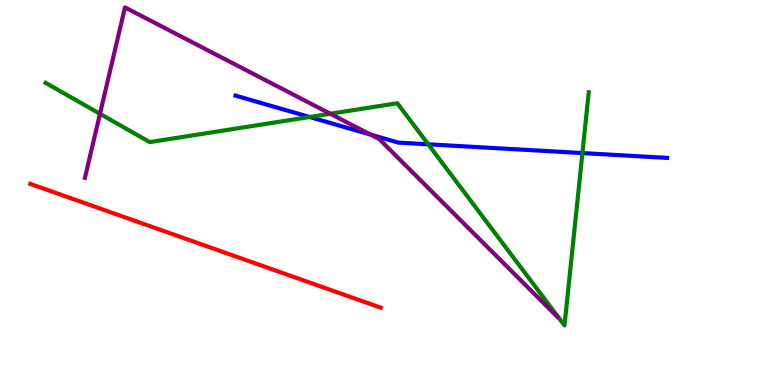[{'lines': ['blue', 'red'], 'intersections': []}, {'lines': ['green', 'red'], 'intersections': []}, {'lines': ['purple', 'red'], 'intersections': []}, {'lines': ['blue', 'green'], 'intersections': [{'x': 4.0, 'y': 6.96}, {'x': 5.53, 'y': 6.25}, {'x': 7.52, 'y': 6.02}]}, {'lines': ['blue', 'purple'], 'intersections': [{'x': 4.78, 'y': 6.5}]}, {'lines': ['green', 'purple'], 'intersections': [{'x': 1.29, 'y': 7.04}, {'x': 4.26, 'y': 7.05}]}]